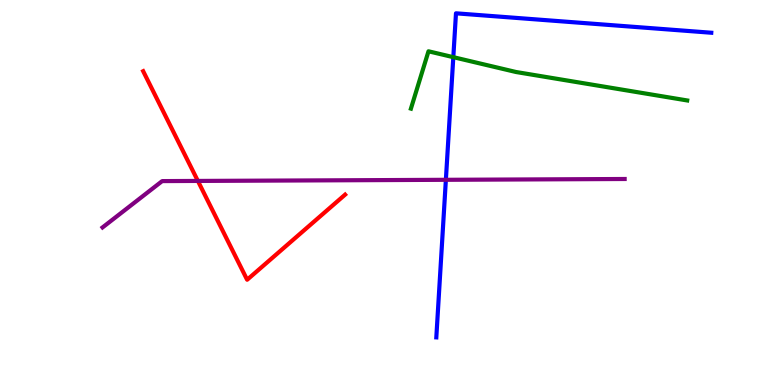[{'lines': ['blue', 'red'], 'intersections': []}, {'lines': ['green', 'red'], 'intersections': []}, {'lines': ['purple', 'red'], 'intersections': [{'x': 2.55, 'y': 5.3}]}, {'lines': ['blue', 'green'], 'intersections': [{'x': 5.85, 'y': 8.52}]}, {'lines': ['blue', 'purple'], 'intersections': [{'x': 5.75, 'y': 5.33}]}, {'lines': ['green', 'purple'], 'intersections': []}]